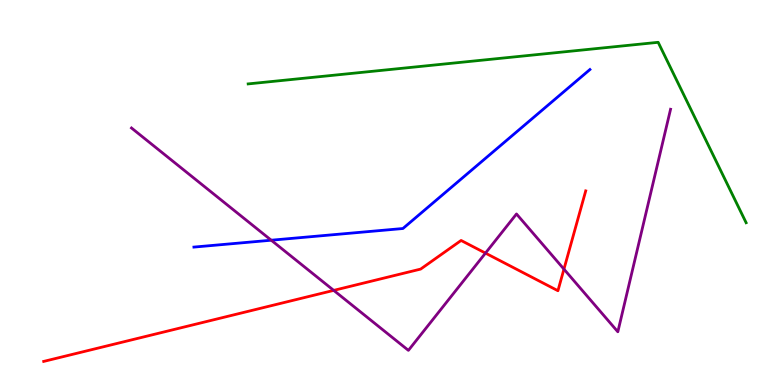[{'lines': ['blue', 'red'], 'intersections': []}, {'lines': ['green', 'red'], 'intersections': []}, {'lines': ['purple', 'red'], 'intersections': [{'x': 4.31, 'y': 2.46}, {'x': 6.26, 'y': 3.43}, {'x': 7.28, 'y': 3.01}]}, {'lines': ['blue', 'green'], 'intersections': []}, {'lines': ['blue', 'purple'], 'intersections': [{'x': 3.5, 'y': 3.76}]}, {'lines': ['green', 'purple'], 'intersections': []}]